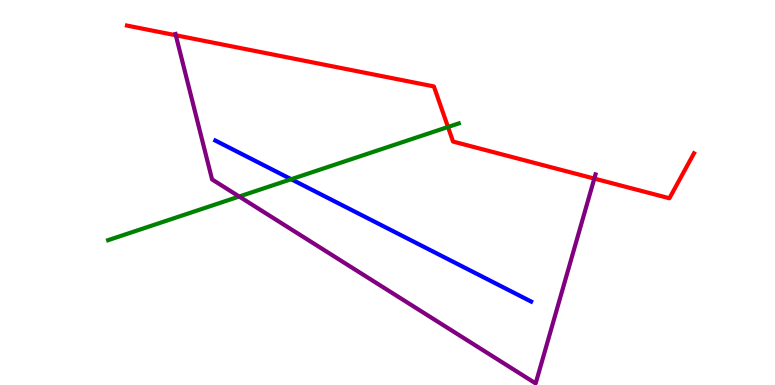[{'lines': ['blue', 'red'], 'intersections': []}, {'lines': ['green', 'red'], 'intersections': [{'x': 5.78, 'y': 6.7}]}, {'lines': ['purple', 'red'], 'intersections': [{'x': 2.27, 'y': 9.08}, {'x': 7.67, 'y': 5.36}]}, {'lines': ['blue', 'green'], 'intersections': [{'x': 3.76, 'y': 5.35}]}, {'lines': ['blue', 'purple'], 'intersections': []}, {'lines': ['green', 'purple'], 'intersections': [{'x': 3.09, 'y': 4.9}]}]